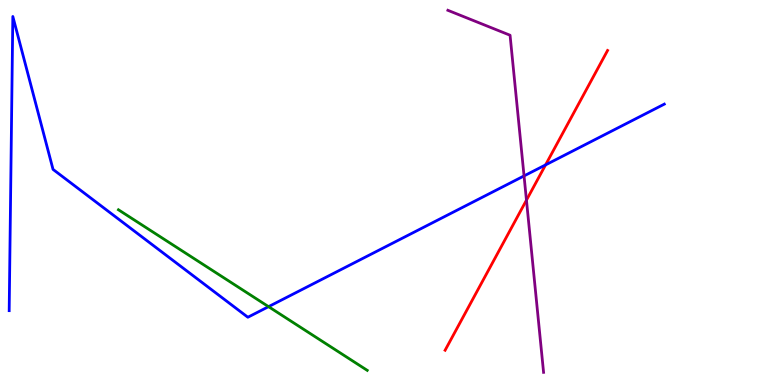[{'lines': ['blue', 'red'], 'intersections': [{'x': 7.04, 'y': 5.72}]}, {'lines': ['green', 'red'], 'intersections': []}, {'lines': ['purple', 'red'], 'intersections': [{'x': 6.79, 'y': 4.8}]}, {'lines': ['blue', 'green'], 'intersections': [{'x': 3.47, 'y': 2.03}]}, {'lines': ['blue', 'purple'], 'intersections': [{'x': 6.76, 'y': 5.43}]}, {'lines': ['green', 'purple'], 'intersections': []}]